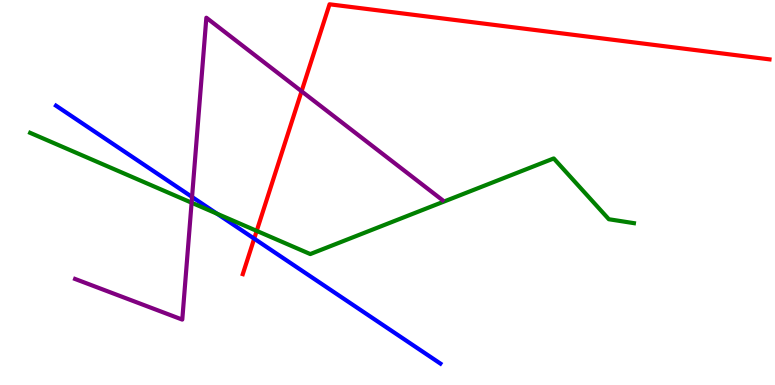[{'lines': ['blue', 'red'], 'intersections': [{'x': 3.28, 'y': 3.8}]}, {'lines': ['green', 'red'], 'intersections': [{'x': 3.31, 'y': 4.0}]}, {'lines': ['purple', 'red'], 'intersections': [{'x': 3.89, 'y': 7.63}]}, {'lines': ['blue', 'green'], 'intersections': [{'x': 2.8, 'y': 4.45}]}, {'lines': ['blue', 'purple'], 'intersections': [{'x': 2.48, 'y': 4.88}]}, {'lines': ['green', 'purple'], 'intersections': [{'x': 2.47, 'y': 4.73}]}]